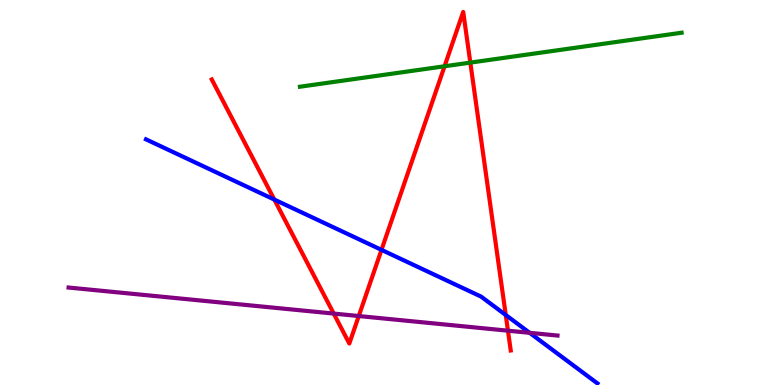[{'lines': ['blue', 'red'], 'intersections': [{'x': 3.54, 'y': 4.82}, {'x': 4.92, 'y': 3.51}, {'x': 6.53, 'y': 1.82}]}, {'lines': ['green', 'red'], 'intersections': [{'x': 5.74, 'y': 8.28}, {'x': 6.07, 'y': 8.37}]}, {'lines': ['purple', 'red'], 'intersections': [{'x': 4.31, 'y': 1.86}, {'x': 4.63, 'y': 1.79}, {'x': 6.55, 'y': 1.41}]}, {'lines': ['blue', 'green'], 'intersections': []}, {'lines': ['blue', 'purple'], 'intersections': [{'x': 6.83, 'y': 1.36}]}, {'lines': ['green', 'purple'], 'intersections': []}]